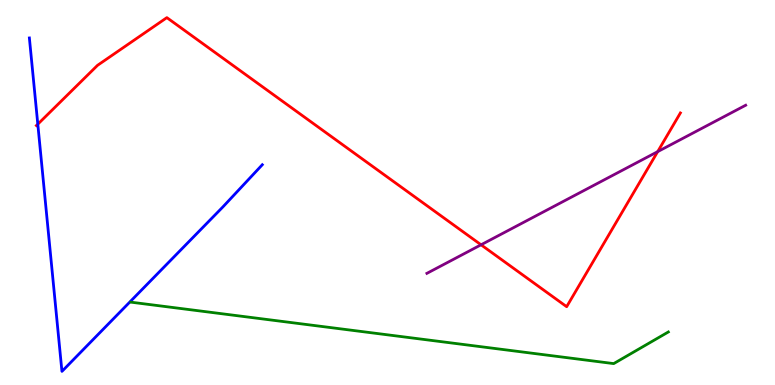[{'lines': ['blue', 'red'], 'intersections': [{'x': 0.488, 'y': 6.77}]}, {'lines': ['green', 'red'], 'intersections': []}, {'lines': ['purple', 'red'], 'intersections': [{'x': 6.21, 'y': 3.64}, {'x': 8.49, 'y': 6.06}]}, {'lines': ['blue', 'green'], 'intersections': []}, {'lines': ['blue', 'purple'], 'intersections': []}, {'lines': ['green', 'purple'], 'intersections': []}]